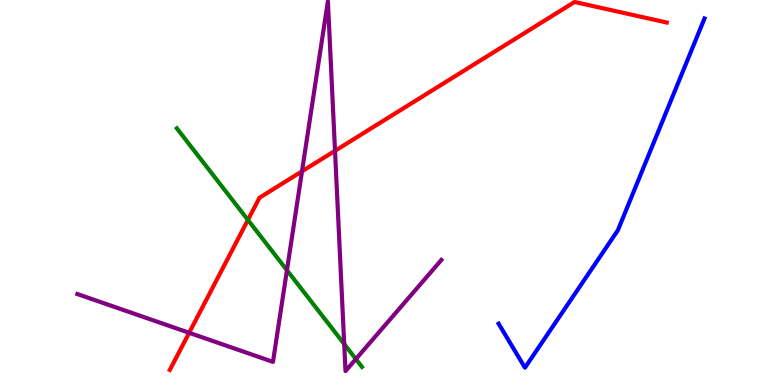[{'lines': ['blue', 'red'], 'intersections': []}, {'lines': ['green', 'red'], 'intersections': [{'x': 3.2, 'y': 4.29}]}, {'lines': ['purple', 'red'], 'intersections': [{'x': 2.44, 'y': 1.36}, {'x': 3.9, 'y': 5.55}, {'x': 4.32, 'y': 6.08}]}, {'lines': ['blue', 'green'], 'intersections': []}, {'lines': ['blue', 'purple'], 'intersections': []}, {'lines': ['green', 'purple'], 'intersections': [{'x': 3.7, 'y': 2.98}, {'x': 4.44, 'y': 1.06}, {'x': 4.59, 'y': 0.674}]}]